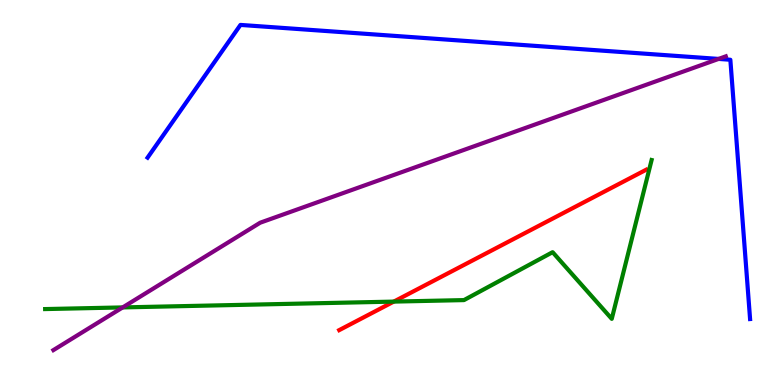[{'lines': ['blue', 'red'], 'intersections': []}, {'lines': ['green', 'red'], 'intersections': [{'x': 5.08, 'y': 2.17}]}, {'lines': ['purple', 'red'], 'intersections': []}, {'lines': ['blue', 'green'], 'intersections': []}, {'lines': ['blue', 'purple'], 'intersections': [{'x': 9.27, 'y': 8.47}]}, {'lines': ['green', 'purple'], 'intersections': [{'x': 1.58, 'y': 2.02}]}]